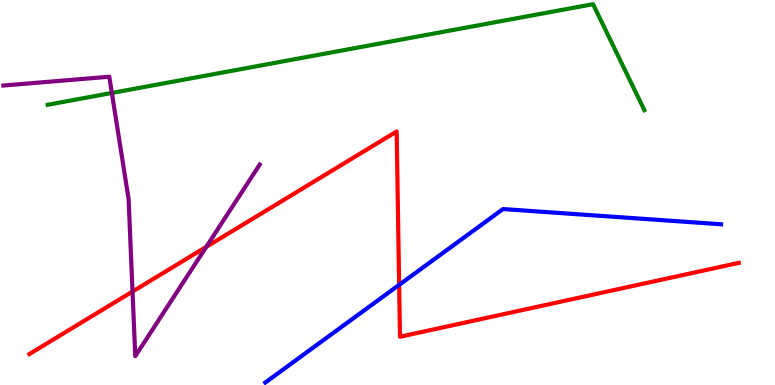[{'lines': ['blue', 'red'], 'intersections': [{'x': 5.15, 'y': 2.6}]}, {'lines': ['green', 'red'], 'intersections': []}, {'lines': ['purple', 'red'], 'intersections': [{'x': 1.71, 'y': 2.43}, {'x': 2.66, 'y': 3.59}]}, {'lines': ['blue', 'green'], 'intersections': []}, {'lines': ['blue', 'purple'], 'intersections': []}, {'lines': ['green', 'purple'], 'intersections': [{'x': 1.44, 'y': 7.59}]}]